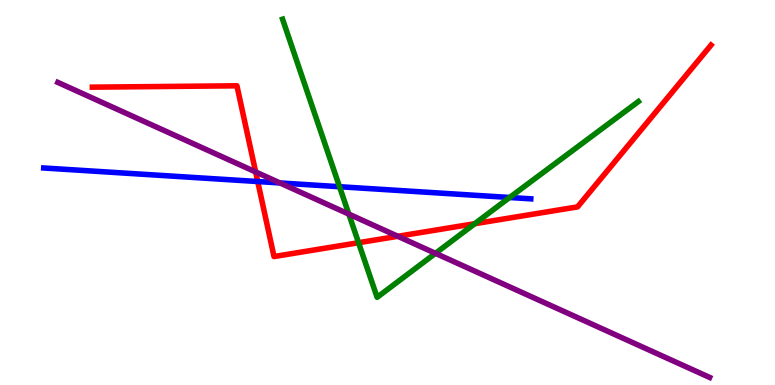[{'lines': ['blue', 'red'], 'intersections': [{'x': 3.33, 'y': 5.28}]}, {'lines': ['green', 'red'], 'intersections': [{'x': 4.63, 'y': 3.7}, {'x': 6.13, 'y': 4.19}]}, {'lines': ['purple', 'red'], 'intersections': [{'x': 3.3, 'y': 5.53}, {'x': 5.13, 'y': 3.86}]}, {'lines': ['blue', 'green'], 'intersections': [{'x': 4.38, 'y': 5.15}, {'x': 6.58, 'y': 4.87}]}, {'lines': ['blue', 'purple'], 'intersections': [{'x': 3.61, 'y': 5.25}]}, {'lines': ['green', 'purple'], 'intersections': [{'x': 4.5, 'y': 4.44}, {'x': 5.62, 'y': 3.42}]}]